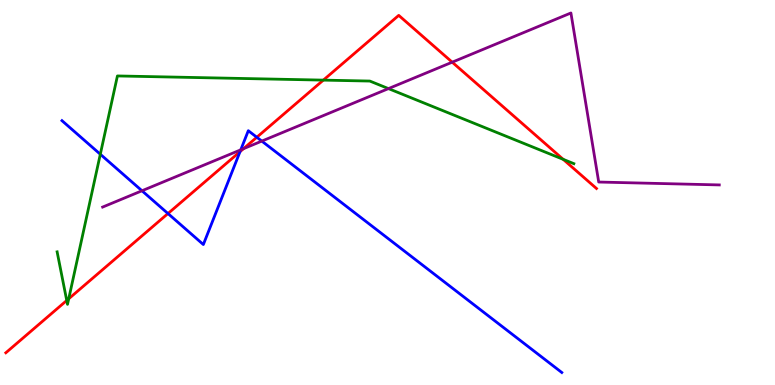[{'lines': ['blue', 'red'], 'intersections': [{'x': 2.17, 'y': 4.45}, {'x': 3.1, 'y': 6.06}, {'x': 3.31, 'y': 6.43}]}, {'lines': ['green', 'red'], 'intersections': [{'x': 0.861, 'y': 2.2}, {'x': 0.887, 'y': 2.24}, {'x': 4.17, 'y': 7.92}, {'x': 7.27, 'y': 5.86}]}, {'lines': ['purple', 'red'], 'intersections': [{'x': 3.14, 'y': 6.14}, {'x': 5.83, 'y': 8.38}]}, {'lines': ['blue', 'green'], 'intersections': [{'x': 1.29, 'y': 5.99}]}, {'lines': ['blue', 'purple'], 'intersections': [{'x': 1.83, 'y': 5.05}, {'x': 3.11, 'y': 6.11}, {'x': 3.38, 'y': 6.33}]}, {'lines': ['green', 'purple'], 'intersections': [{'x': 5.01, 'y': 7.7}]}]